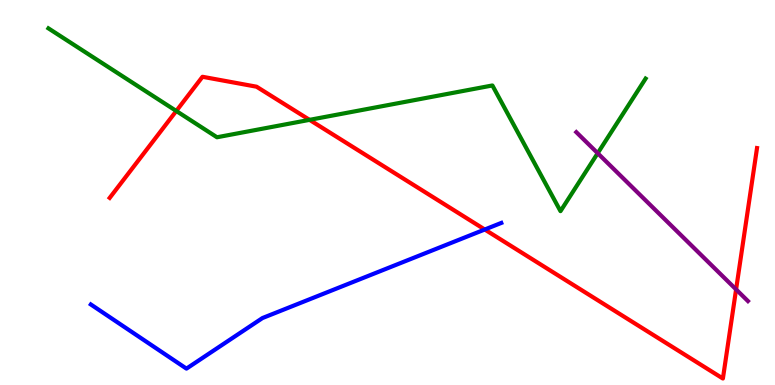[{'lines': ['blue', 'red'], 'intersections': [{'x': 6.25, 'y': 4.04}]}, {'lines': ['green', 'red'], 'intersections': [{'x': 2.27, 'y': 7.12}, {'x': 3.99, 'y': 6.89}]}, {'lines': ['purple', 'red'], 'intersections': [{'x': 9.5, 'y': 2.48}]}, {'lines': ['blue', 'green'], 'intersections': []}, {'lines': ['blue', 'purple'], 'intersections': []}, {'lines': ['green', 'purple'], 'intersections': [{'x': 7.71, 'y': 6.02}]}]